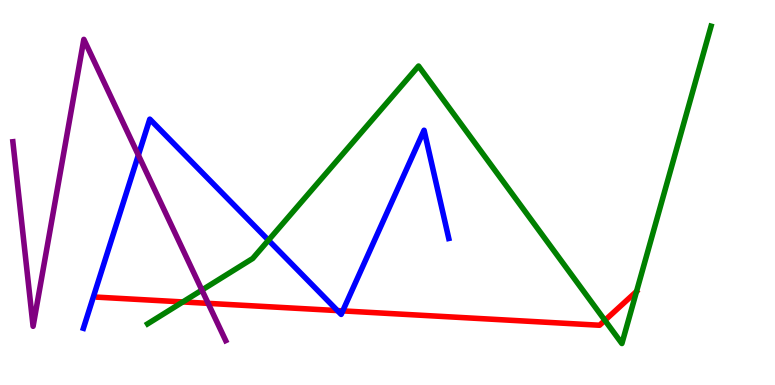[{'lines': ['blue', 'red'], 'intersections': [{'x': 4.35, 'y': 1.93}, {'x': 4.42, 'y': 1.93}]}, {'lines': ['green', 'red'], 'intersections': [{'x': 2.36, 'y': 2.16}, {'x': 7.81, 'y': 1.68}]}, {'lines': ['purple', 'red'], 'intersections': [{'x': 2.69, 'y': 2.12}]}, {'lines': ['blue', 'green'], 'intersections': [{'x': 3.46, 'y': 3.76}]}, {'lines': ['blue', 'purple'], 'intersections': [{'x': 1.79, 'y': 5.97}]}, {'lines': ['green', 'purple'], 'intersections': [{'x': 2.61, 'y': 2.47}]}]